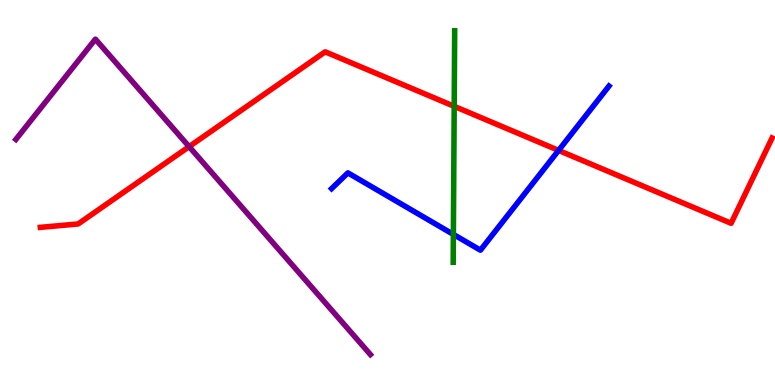[{'lines': ['blue', 'red'], 'intersections': [{'x': 7.21, 'y': 6.09}]}, {'lines': ['green', 'red'], 'intersections': [{'x': 5.86, 'y': 7.24}]}, {'lines': ['purple', 'red'], 'intersections': [{'x': 2.44, 'y': 6.19}]}, {'lines': ['blue', 'green'], 'intersections': [{'x': 5.85, 'y': 3.91}]}, {'lines': ['blue', 'purple'], 'intersections': []}, {'lines': ['green', 'purple'], 'intersections': []}]